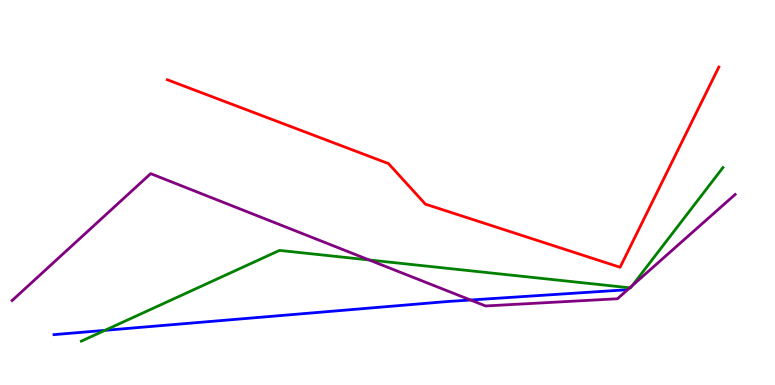[{'lines': ['blue', 'red'], 'intersections': []}, {'lines': ['green', 'red'], 'intersections': []}, {'lines': ['purple', 'red'], 'intersections': []}, {'lines': ['blue', 'green'], 'intersections': [{'x': 1.35, 'y': 1.42}]}, {'lines': ['blue', 'purple'], 'intersections': [{'x': 6.07, 'y': 2.21}]}, {'lines': ['green', 'purple'], 'intersections': [{'x': 4.76, 'y': 3.25}, {'x': 8.13, 'y': 2.52}, {'x': 8.16, 'y': 2.58}]}]